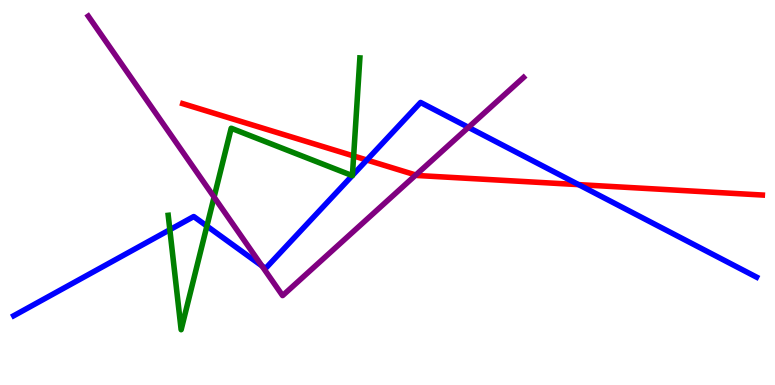[{'lines': ['blue', 'red'], 'intersections': [{'x': 4.73, 'y': 5.84}, {'x': 7.47, 'y': 5.2}]}, {'lines': ['green', 'red'], 'intersections': [{'x': 4.56, 'y': 5.95}]}, {'lines': ['purple', 'red'], 'intersections': [{'x': 5.37, 'y': 5.45}]}, {'lines': ['blue', 'green'], 'intersections': [{'x': 2.19, 'y': 4.03}, {'x': 2.67, 'y': 4.13}, {'x': 4.55, 'y': 5.44}, {'x': 4.55, 'y': 5.44}]}, {'lines': ['blue', 'purple'], 'intersections': [{'x': 3.38, 'y': 3.09}, {'x': 6.04, 'y': 6.69}]}, {'lines': ['green', 'purple'], 'intersections': [{'x': 2.76, 'y': 4.88}]}]